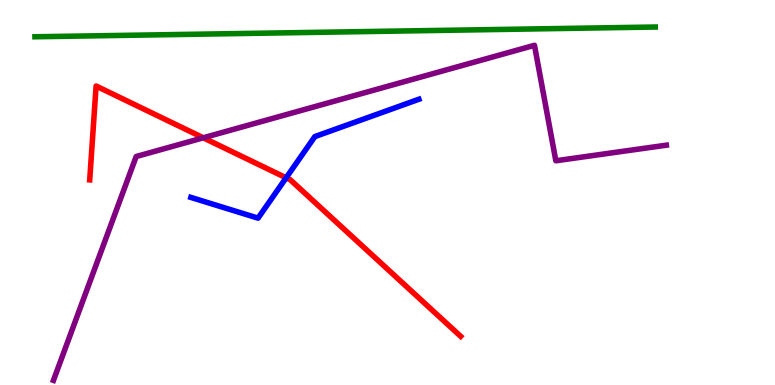[{'lines': ['blue', 'red'], 'intersections': [{'x': 3.69, 'y': 5.38}]}, {'lines': ['green', 'red'], 'intersections': []}, {'lines': ['purple', 'red'], 'intersections': [{'x': 2.62, 'y': 6.42}]}, {'lines': ['blue', 'green'], 'intersections': []}, {'lines': ['blue', 'purple'], 'intersections': []}, {'lines': ['green', 'purple'], 'intersections': []}]